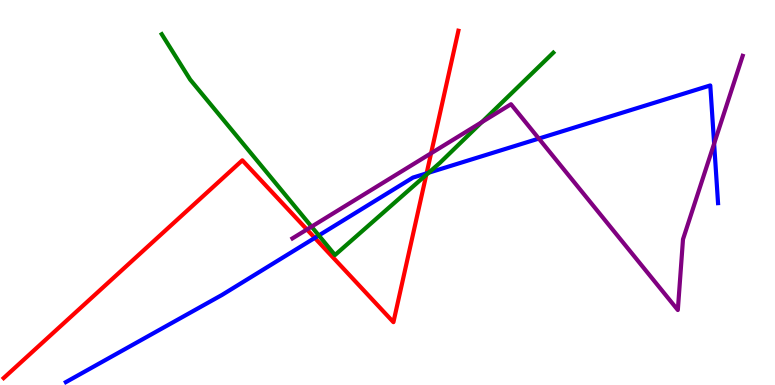[{'lines': ['blue', 'red'], 'intersections': [{'x': 4.06, 'y': 3.82}, {'x': 5.5, 'y': 5.5}]}, {'lines': ['green', 'red'], 'intersections': [{'x': 5.5, 'y': 5.46}]}, {'lines': ['purple', 'red'], 'intersections': [{'x': 3.96, 'y': 4.04}, {'x': 5.56, 'y': 6.02}]}, {'lines': ['blue', 'green'], 'intersections': [{'x': 4.11, 'y': 3.88}, {'x': 5.53, 'y': 5.51}]}, {'lines': ['blue', 'purple'], 'intersections': [{'x': 6.95, 'y': 6.4}, {'x': 9.21, 'y': 6.27}]}, {'lines': ['green', 'purple'], 'intersections': [{'x': 4.02, 'y': 4.11}, {'x': 6.22, 'y': 6.83}]}]